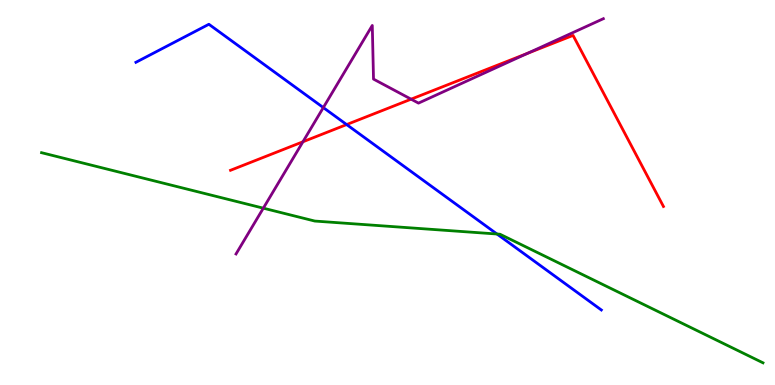[{'lines': ['blue', 'red'], 'intersections': [{'x': 4.47, 'y': 6.76}]}, {'lines': ['green', 'red'], 'intersections': []}, {'lines': ['purple', 'red'], 'intersections': [{'x': 3.91, 'y': 6.32}, {'x': 5.3, 'y': 7.42}, {'x': 6.81, 'y': 8.61}]}, {'lines': ['blue', 'green'], 'intersections': [{'x': 6.41, 'y': 3.92}]}, {'lines': ['blue', 'purple'], 'intersections': [{'x': 4.17, 'y': 7.21}]}, {'lines': ['green', 'purple'], 'intersections': [{'x': 3.4, 'y': 4.59}]}]